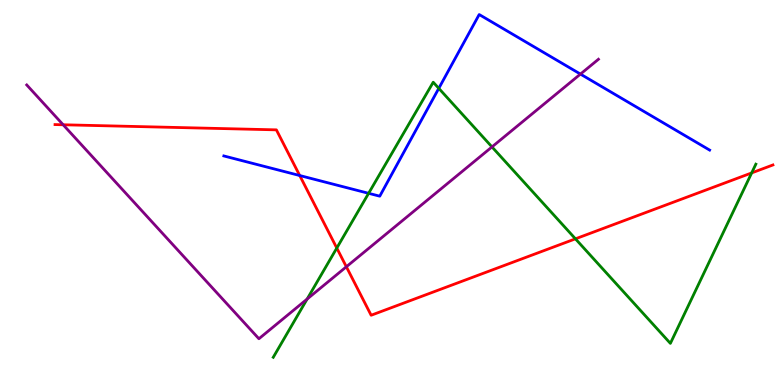[{'lines': ['blue', 'red'], 'intersections': [{'x': 3.87, 'y': 5.44}]}, {'lines': ['green', 'red'], 'intersections': [{'x': 4.35, 'y': 3.56}, {'x': 7.43, 'y': 3.8}, {'x': 9.7, 'y': 5.51}]}, {'lines': ['purple', 'red'], 'intersections': [{'x': 0.815, 'y': 6.76}, {'x': 4.47, 'y': 3.07}]}, {'lines': ['blue', 'green'], 'intersections': [{'x': 4.76, 'y': 4.98}, {'x': 5.66, 'y': 7.71}]}, {'lines': ['blue', 'purple'], 'intersections': [{'x': 7.49, 'y': 8.08}]}, {'lines': ['green', 'purple'], 'intersections': [{'x': 3.96, 'y': 2.23}, {'x': 6.35, 'y': 6.18}]}]